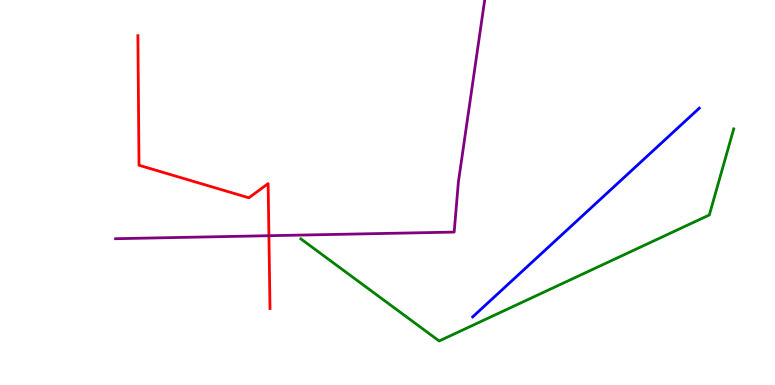[{'lines': ['blue', 'red'], 'intersections': []}, {'lines': ['green', 'red'], 'intersections': []}, {'lines': ['purple', 'red'], 'intersections': [{'x': 3.47, 'y': 3.88}]}, {'lines': ['blue', 'green'], 'intersections': []}, {'lines': ['blue', 'purple'], 'intersections': []}, {'lines': ['green', 'purple'], 'intersections': []}]